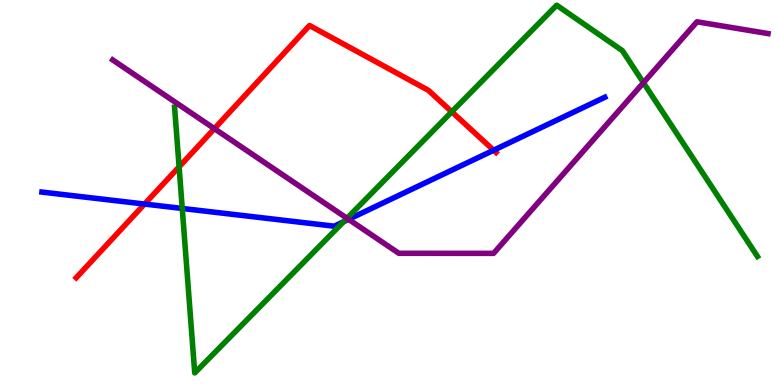[{'lines': ['blue', 'red'], 'intersections': [{'x': 1.87, 'y': 4.7}, {'x': 6.37, 'y': 6.1}]}, {'lines': ['green', 'red'], 'intersections': [{'x': 2.31, 'y': 5.67}, {'x': 5.83, 'y': 7.1}]}, {'lines': ['purple', 'red'], 'intersections': [{'x': 2.77, 'y': 6.66}]}, {'lines': ['blue', 'green'], 'intersections': [{'x': 2.35, 'y': 4.59}, {'x': 4.43, 'y': 4.24}]}, {'lines': ['blue', 'purple'], 'intersections': [{'x': 4.5, 'y': 4.3}]}, {'lines': ['green', 'purple'], 'intersections': [{'x': 4.48, 'y': 4.33}, {'x': 8.3, 'y': 7.85}]}]